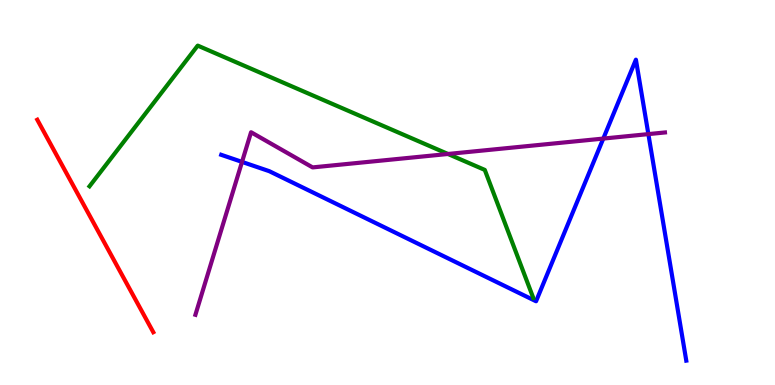[{'lines': ['blue', 'red'], 'intersections': []}, {'lines': ['green', 'red'], 'intersections': []}, {'lines': ['purple', 'red'], 'intersections': []}, {'lines': ['blue', 'green'], 'intersections': []}, {'lines': ['blue', 'purple'], 'intersections': [{'x': 3.12, 'y': 5.79}, {'x': 7.78, 'y': 6.4}, {'x': 8.37, 'y': 6.52}]}, {'lines': ['green', 'purple'], 'intersections': [{'x': 5.78, 'y': 6.0}]}]